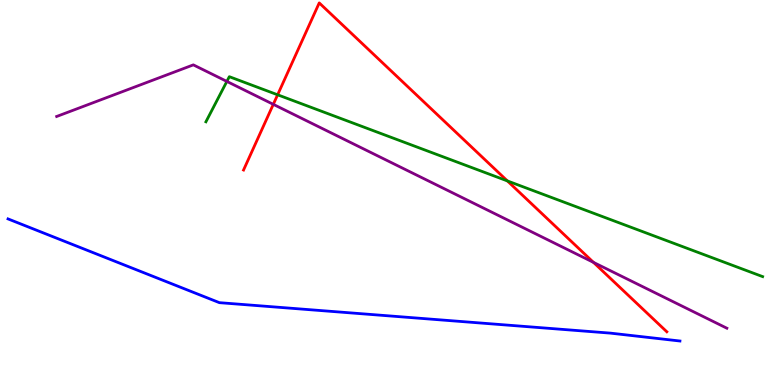[{'lines': ['blue', 'red'], 'intersections': []}, {'lines': ['green', 'red'], 'intersections': [{'x': 3.58, 'y': 7.54}, {'x': 6.55, 'y': 5.3}]}, {'lines': ['purple', 'red'], 'intersections': [{'x': 3.53, 'y': 7.29}, {'x': 7.66, 'y': 3.19}]}, {'lines': ['blue', 'green'], 'intersections': []}, {'lines': ['blue', 'purple'], 'intersections': []}, {'lines': ['green', 'purple'], 'intersections': [{'x': 2.93, 'y': 7.89}]}]